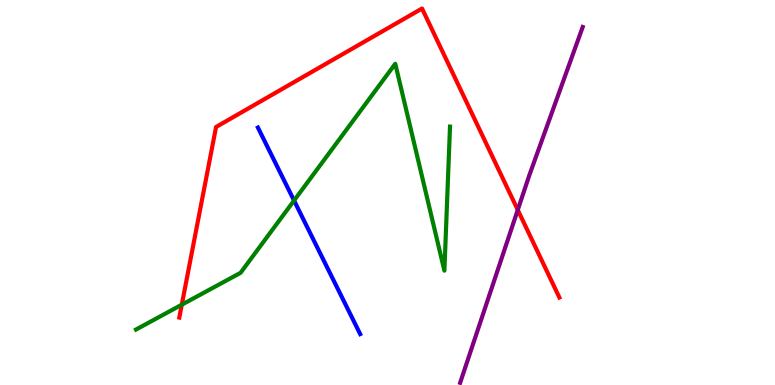[{'lines': ['blue', 'red'], 'intersections': []}, {'lines': ['green', 'red'], 'intersections': [{'x': 2.35, 'y': 2.09}]}, {'lines': ['purple', 'red'], 'intersections': [{'x': 6.68, 'y': 4.55}]}, {'lines': ['blue', 'green'], 'intersections': [{'x': 3.79, 'y': 4.79}]}, {'lines': ['blue', 'purple'], 'intersections': []}, {'lines': ['green', 'purple'], 'intersections': []}]